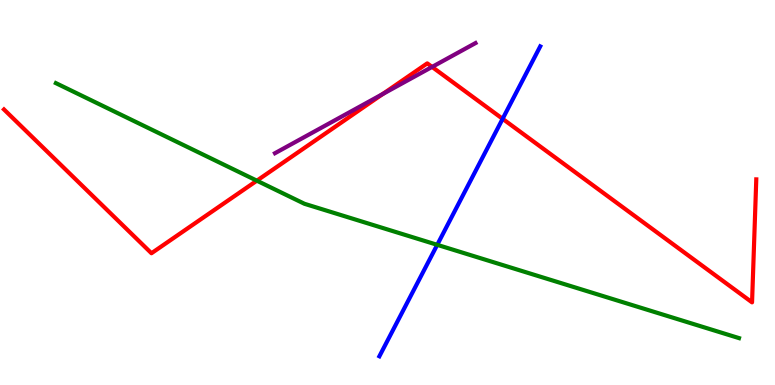[{'lines': ['blue', 'red'], 'intersections': [{'x': 6.49, 'y': 6.91}]}, {'lines': ['green', 'red'], 'intersections': [{'x': 3.31, 'y': 5.31}]}, {'lines': ['purple', 'red'], 'intersections': [{'x': 4.94, 'y': 7.56}, {'x': 5.58, 'y': 8.26}]}, {'lines': ['blue', 'green'], 'intersections': [{'x': 5.64, 'y': 3.64}]}, {'lines': ['blue', 'purple'], 'intersections': []}, {'lines': ['green', 'purple'], 'intersections': []}]